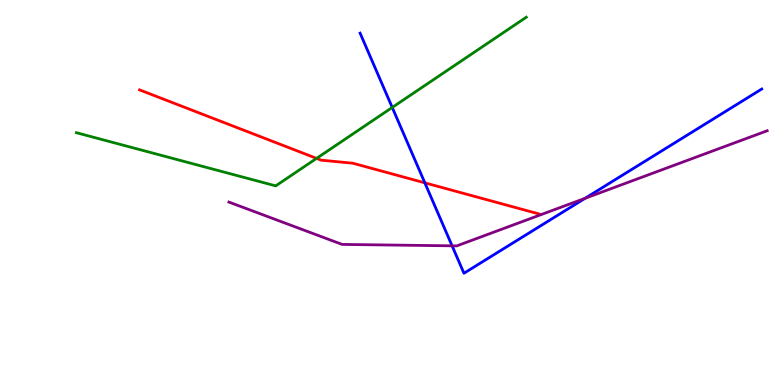[{'lines': ['blue', 'red'], 'intersections': [{'x': 5.48, 'y': 5.25}]}, {'lines': ['green', 'red'], 'intersections': [{'x': 4.08, 'y': 5.89}]}, {'lines': ['purple', 'red'], 'intersections': []}, {'lines': ['blue', 'green'], 'intersections': [{'x': 5.06, 'y': 7.21}]}, {'lines': ['blue', 'purple'], 'intersections': [{'x': 5.83, 'y': 3.61}, {'x': 7.55, 'y': 4.85}]}, {'lines': ['green', 'purple'], 'intersections': []}]